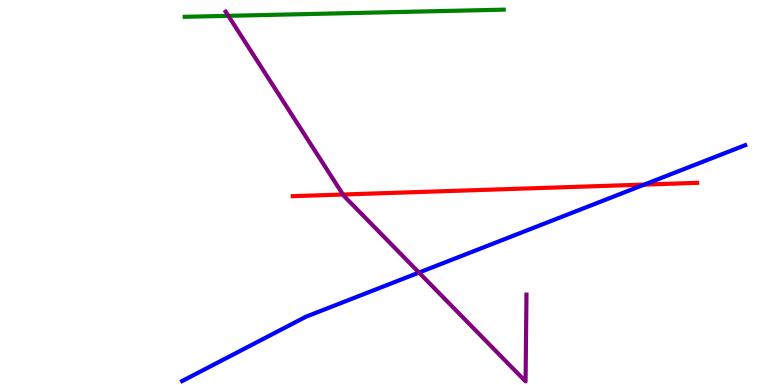[{'lines': ['blue', 'red'], 'intersections': [{'x': 8.31, 'y': 5.21}]}, {'lines': ['green', 'red'], 'intersections': []}, {'lines': ['purple', 'red'], 'intersections': [{'x': 4.43, 'y': 4.95}]}, {'lines': ['blue', 'green'], 'intersections': []}, {'lines': ['blue', 'purple'], 'intersections': [{'x': 5.41, 'y': 2.92}]}, {'lines': ['green', 'purple'], 'intersections': [{'x': 2.95, 'y': 9.59}]}]